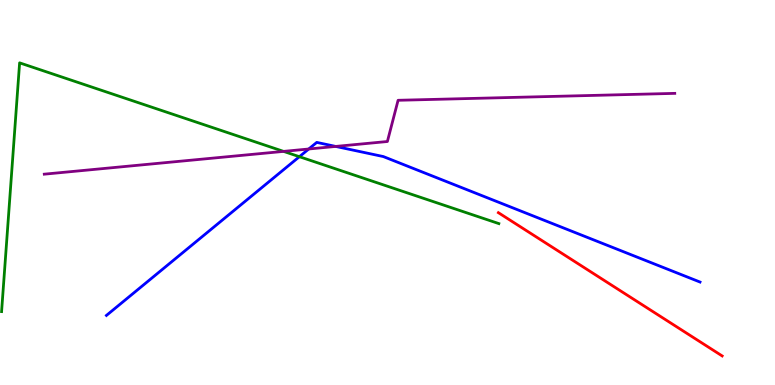[{'lines': ['blue', 'red'], 'intersections': []}, {'lines': ['green', 'red'], 'intersections': []}, {'lines': ['purple', 'red'], 'intersections': []}, {'lines': ['blue', 'green'], 'intersections': [{'x': 3.86, 'y': 5.93}]}, {'lines': ['blue', 'purple'], 'intersections': [{'x': 3.98, 'y': 6.13}, {'x': 4.33, 'y': 6.2}]}, {'lines': ['green', 'purple'], 'intersections': [{'x': 3.66, 'y': 6.07}]}]